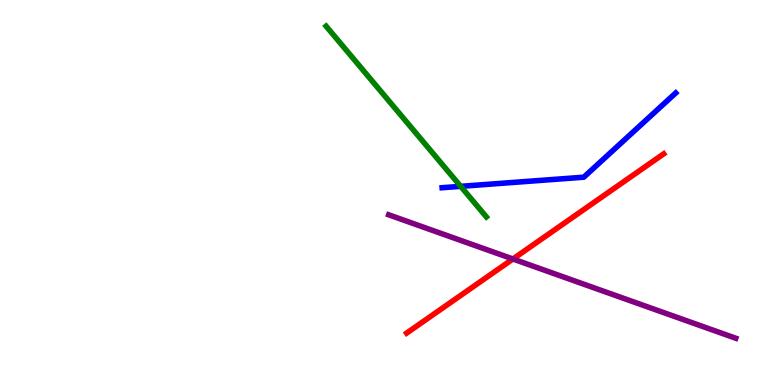[{'lines': ['blue', 'red'], 'intersections': []}, {'lines': ['green', 'red'], 'intersections': []}, {'lines': ['purple', 'red'], 'intersections': [{'x': 6.62, 'y': 3.27}]}, {'lines': ['blue', 'green'], 'intersections': [{'x': 5.94, 'y': 5.16}]}, {'lines': ['blue', 'purple'], 'intersections': []}, {'lines': ['green', 'purple'], 'intersections': []}]